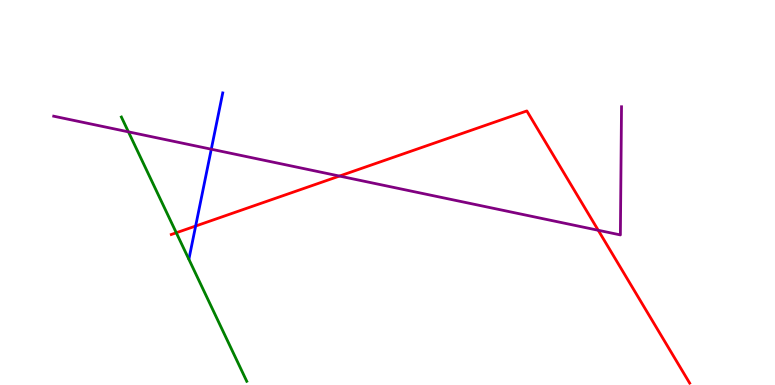[{'lines': ['blue', 'red'], 'intersections': [{'x': 2.52, 'y': 4.13}]}, {'lines': ['green', 'red'], 'intersections': [{'x': 2.27, 'y': 3.95}]}, {'lines': ['purple', 'red'], 'intersections': [{'x': 4.38, 'y': 5.43}, {'x': 7.72, 'y': 4.02}]}, {'lines': ['blue', 'green'], 'intersections': []}, {'lines': ['blue', 'purple'], 'intersections': [{'x': 2.73, 'y': 6.12}]}, {'lines': ['green', 'purple'], 'intersections': [{'x': 1.66, 'y': 6.58}]}]